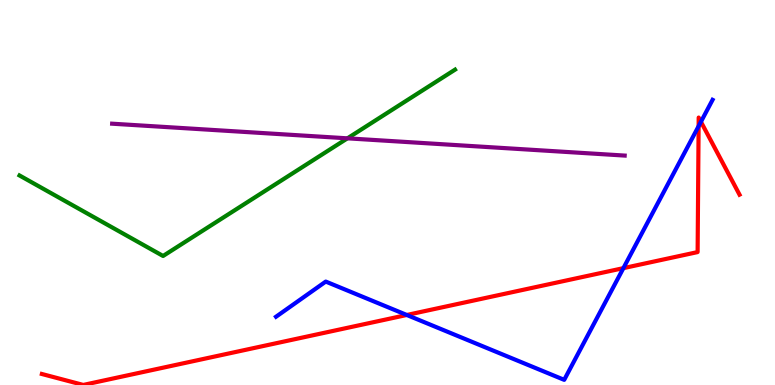[{'lines': ['blue', 'red'], 'intersections': [{'x': 5.25, 'y': 1.82}, {'x': 8.04, 'y': 3.04}, {'x': 9.01, 'y': 6.72}, {'x': 9.04, 'y': 6.84}]}, {'lines': ['green', 'red'], 'intersections': []}, {'lines': ['purple', 'red'], 'intersections': []}, {'lines': ['blue', 'green'], 'intersections': []}, {'lines': ['blue', 'purple'], 'intersections': []}, {'lines': ['green', 'purple'], 'intersections': [{'x': 4.48, 'y': 6.41}]}]